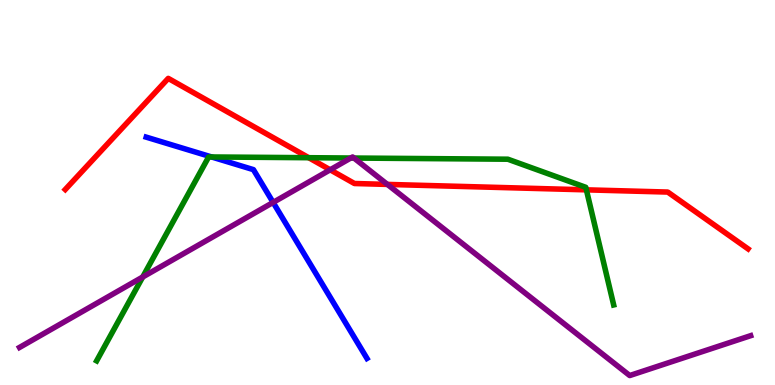[{'lines': ['blue', 'red'], 'intersections': []}, {'lines': ['green', 'red'], 'intersections': [{'x': 3.98, 'y': 5.9}, {'x': 7.57, 'y': 5.07}]}, {'lines': ['purple', 'red'], 'intersections': [{'x': 4.26, 'y': 5.59}, {'x': 5.0, 'y': 5.21}]}, {'lines': ['blue', 'green'], 'intersections': [{'x': 2.73, 'y': 5.92}]}, {'lines': ['blue', 'purple'], 'intersections': [{'x': 3.52, 'y': 4.74}]}, {'lines': ['green', 'purple'], 'intersections': [{'x': 1.84, 'y': 2.8}, {'x': 4.53, 'y': 5.9}, {'x': 4.57, 'y': 5.89}]}]